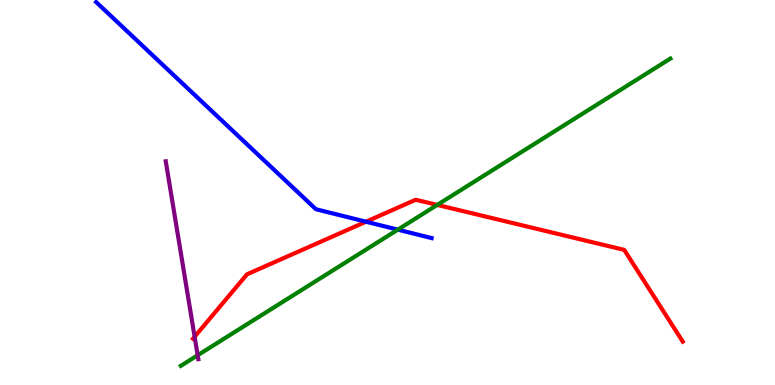[{'lines': ['blue', 'red'], 'intersections': [{'x': 4.72, 'y': 4.24}]}, {'lines': ['green', 'red'], 'intersections': [{'x': 5.64, 'y': 4.68}]}, {'lines': ['purple', 'red'], 'intersections': [{'x': 2.51, 'y': 1.25}]}, {'lines': ['blue', 'green'], 'intersections': [{'x': 5.13, 'y': 4.04}]}, {'lines': ['blue', 'purple'], 'intersections': []}, {'lines': ['green', 'purple'], 'intersections': [{'x': 2.55, 'y': 0.772}]}]